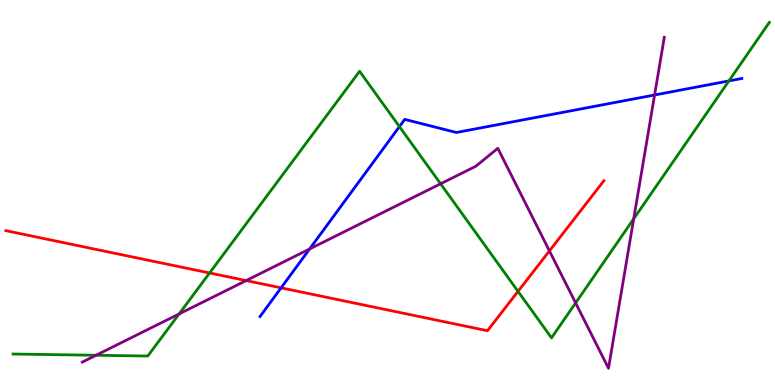[{'lines': ['blue', 'red'], 'intersections': [{'x': 3.63, 'y': 2.52}]}, {'lines': ['green', 'red'], 'intersections': [{'x': 2.7, 'y': 2.91}, {'x': 6.68, 'y': 2.43}]}, {'lines': ['purple', 'red'], 'intersections': [{'x': 3.18, 'y': 2.71}, {'x': 7.09, 'y': 3.48}]}, {'lines': ['blue', 'green'], 'intersections': [{'x': 5.15, 'y': 6.71}, {'x': 9.41, 'y': 7.9}]}, {'lines': ['blue', 'purple'], 'intersections': [{'x': 4.0, 'y': 3.53}, {'x': 8.45, 'y': 7.53}]}, {'lines': ['green', 'purple'], 'intersections': [{'x': 1.24, 'y': 0.772}, {'x': 2.31, 'y': 1.85}, {'x': 5.69, 'y': 5.23}, {'x': 7.43, 'y': 2.13}, {'x': 8.18, 'y': 4.32}]}]